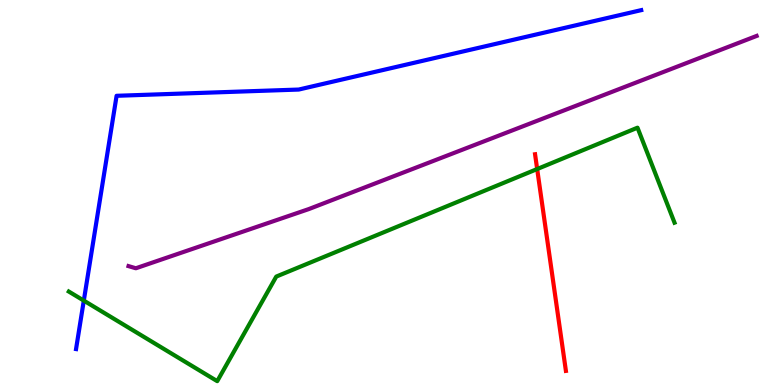[{'lines': ['blue', 'red'], 'intersections': []}, {'lines': ['green', 'red'], 'intersections': [{'x': 6.93, 'y': 5.61}]}, {'lines': ['purple', 'red'], 'intersections': []}, {'lines': ['blue', 'green'], 'intersections': [{'x': 1.08, 'y': 2.19}]}, {'lines': ['blue', 'purple'], 'intersections': []}, {'lines': ['green', 'purple'], 'intersections': []}]